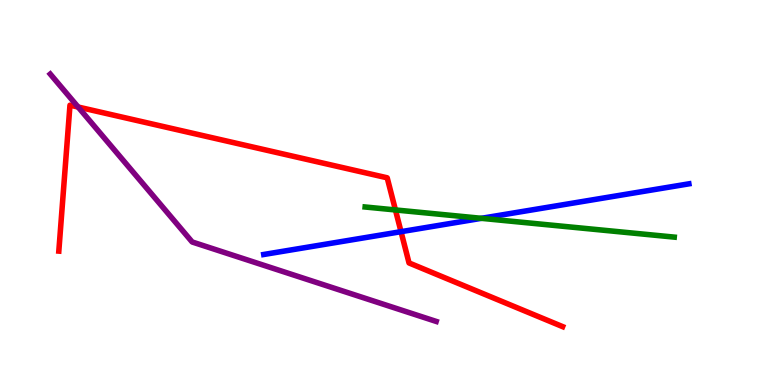[{'lines': ['blue', 'red'], 'intersections': [{'x': 5.17, 'y': 3.98}]}, {'lines': ['green', 'red'], 'intersections': [{'x': 5.1, 'y': 4.55}]}, {'lines': ['purple', 'red'], 'intersections': [{'x': 1.01, 'y': 7.22}]}, {'lines': ['blue', 'green'], 'intersections': [{'x': 6.21, 'y': 4.33}]}, {'lines': ['blue', 'purple'], 'intersections': []}, {'lines': ['green', 'purple'], 'intersections': []}]